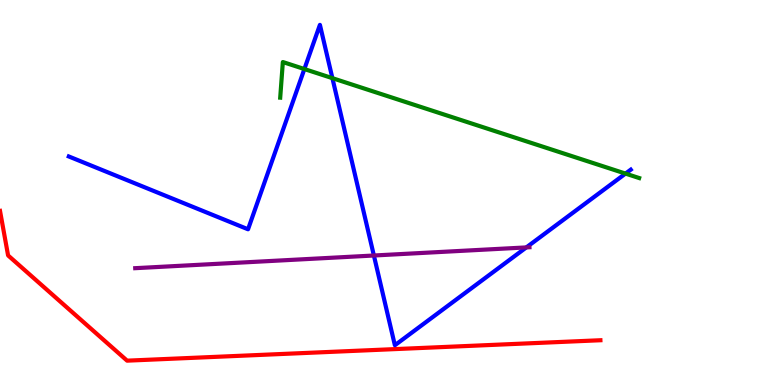[{'lines': ['blue', 'red'], 'intersections': []}, {'lines': ['green', 'red'], 'intersections': []}, {'lines': ['purple', 'red'], 'intersections': []}, {'lines': ['blue', 'green'], 'intersections': [{'x': 3.93, 'y': 8.21}, {'x': 4.29, 'y': 7.97}, {'x': 8.07, 'y': 5.49}]}, {'lines': ['blue', 'purple'], 'intersections': [{'x': 4.82, 'y': 3.36}, {'x': 6.79, 'y': 3.57}]}, {'lines': ['green', 'purple'], 'intersections': []}]